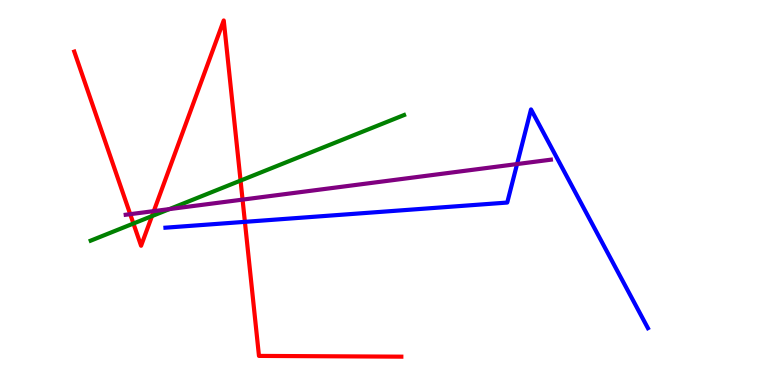[{'lines': ['blue', 'red'], 'intersections': [{'x': 3.16, 'y': 4.24}]}, {'lines': ['green', 'red'], 'intersections': [{'x': 1.72, 'y': 4.19}, {'x': 1.96, 'y': 4.39}, {'x': 3.1, 'y': 5.31}]}, {'lines': ['purple', 'red'], 'intersections': [{'x': 1.68, 'y': 4.44}, {'x': 1.98, 'y': 4.52}, {'x': 3.13, 'y': 4.82}]}, {'lines': ['blue', 'green'], 'intersections': []}, {'lines': ['blue', 'purple'], 'intersections': [{'x': 6.67, 'y': 5.74}]}, {'lines': ['green', 'purple'], 'intersections': [{'x': 2.19, 'y': 4.57}]}]